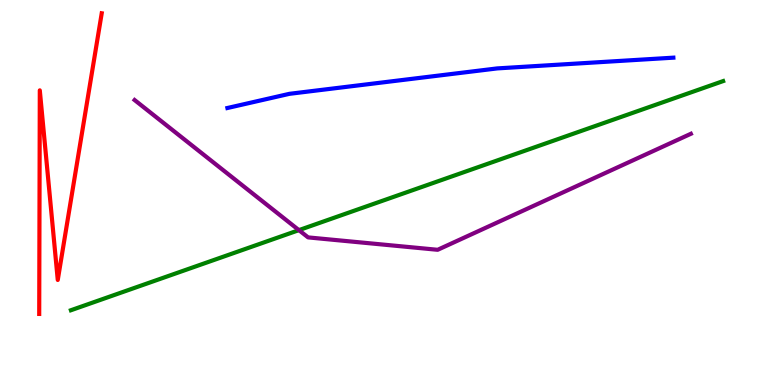[{'lines': ['blue', 'red'], 'intersections': []}, {'lines': ['green', 'red'], 'intersections': []}, {'lines': ['purple', 'red'], 'intersections': []}, {'lines': ['blue', 'green'], 'intersections': []}, {'lines': ['blue', 'purple'], 'intersections': []}, {'lines': ['green', 'purple'], 'intersections': [{'x': 3.86, 'y': 4.02}]}]